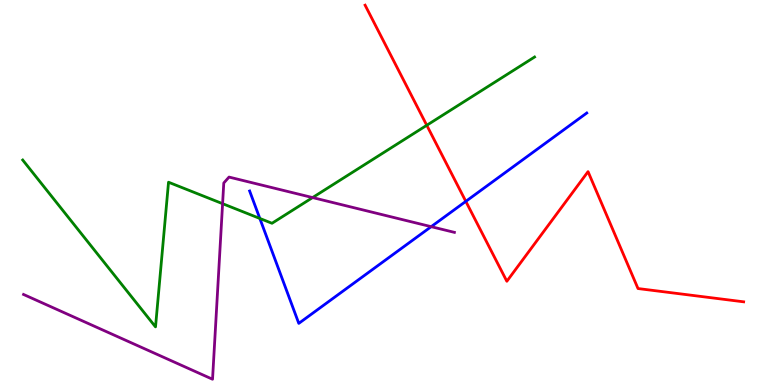[{'lines': ['blue', 'red'], 'intersections': [{'x': 6.01, 'y': 4.77}]}, {'lines': ['green', 'red'], 'intersections': [{'x': 5.51, 'y': 6.75}]}, {'lines': ['purple', 'red'], 'intersections': []}, {'lines': ['blue', 'green'], 'intersections': [{'x': 3.35, 'y': 4.33}]}, {'lines': ['blue', 'purple'], 'intersections': [{'x': 5.56, 'y': 4.11}]}, {'lines': ['green', 'purple'], 'intersections': [{'x': 2.87, 'y': 4.71}, {'x': 4.03, 'y': 4.87}]}]